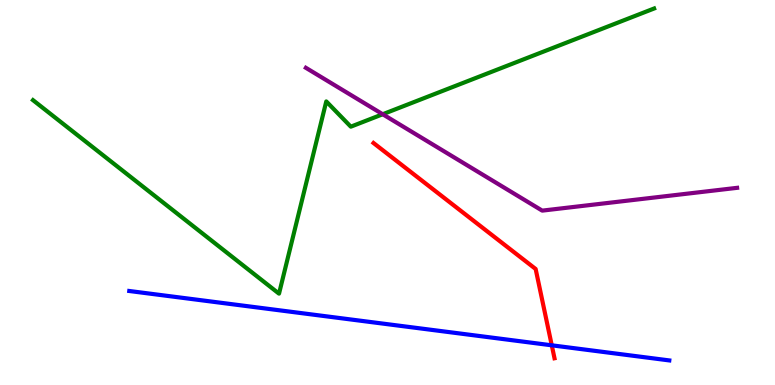[{'lines': ['blue', 'red'], 'intersections': [{'x': 7.12, 'y': 1.03}]}, {'lines': ['green', 'red'], 'intersections': []}, {'lines': ['purple', 'red'], 'intersections': []}, {'lines': ['blue', 'green'], 'intersections': []}, {'lines': ['blue', 'purple'], 'intersections': []}, {'lines': ['green', 'purple'], 'intersections': [{'x': 4.94, 'y': 7.03}]}]